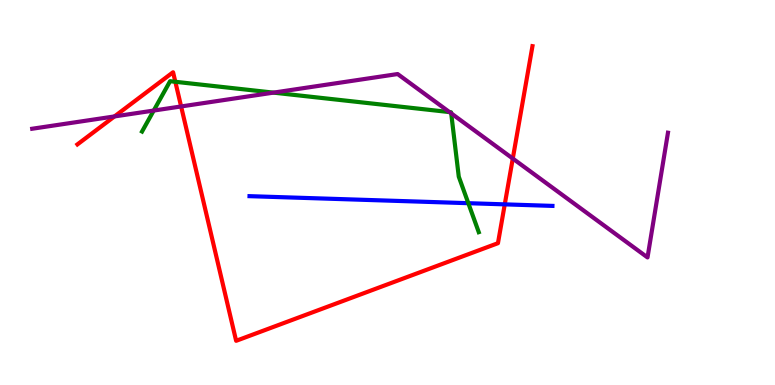[{'lines': ['blue', 'red'], 'intersections': [{'x': 6.51, 'y': 4.69}]}, {'lines': ['green', 'red'], 'intersections': [{'x': 2.26, 'y': 7.88}]}, {'lines': ['purple', 'red'], 'intersections': [{'x': 1.48, 'y': 6.98}, {'x': 2.34, 'y': 7.23}, {'x': 6.62, 'y': 5.88}]}, {'lines': ['blue', 'green'], 'intersections': [{'x': 6.04, 'y': 4.72}]}, {'lines': ['blue', 'purple'], 'intersections': []}, {'lines': ['green', 'purple'], 'intersections': [{'x': 1.98, 'y': 7.13}, {'x': 3.53, 'y': 7.59}, {'x': 5.8, 'y': 7.09}, {'x': 5.82, 'y': 7.06}]}]